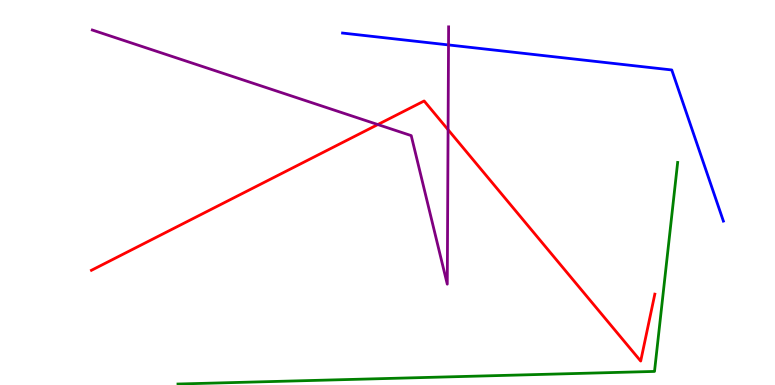[{'lines': ['blue', 'red'], 'intersections': []}, {'lines': ['green', 'red'], 'intersections': []}, {'lines': ['purple', 'red'], 'intersections': [{'x': 4.88, 'y': 6.77}, {'x': 5.78, 'y': 6.63}]}, {'lines': ['blue', 'green'], 'intersections': []}, {'lines': ['blue', 'purple'], 'intersections': [{'x': 5.79, 'y': 8.83}]}, {'lines': ['green', 'purple'], 'intersections': []}]